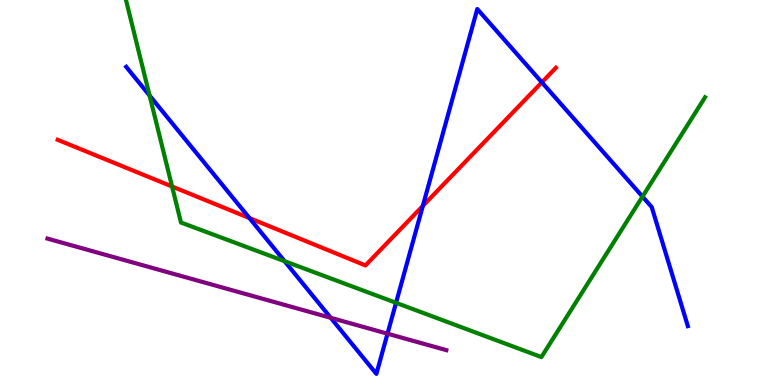[{'lines': ['blue', 'red'], 'intersections': [{'x': 3.22, 'y': 4.34}, {'x': 5.46, 'y': 4.65}, {'x': 6.99, 'y': 7.86}]}, {'lines': ['green', 'red'], 'intersections': [{'x': 2.22, 'y': 5.16}]}, {'lines': ['purple', 'red'], 'intersections': []}, {'lines': ['blue', 'green'], 'intersections': [{'x': 1.93, 'y': 7.52}, {'x': 3.67, 'y': 3.22}, {'x': 5.11, 'y': 2.13}, {'x': 8.29, 'y': 4.89}]}, {'lines': ['blue', 'purple'], 'intersections': [{'x': 4.27, 'y': 1.75}, {'x': 5.0, 'y': 1.33}]}, {'lines': ['green', 'purple'], 'intersections': []}]